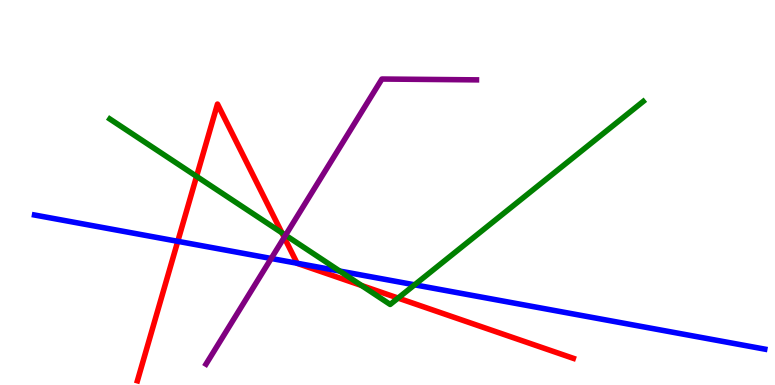[{'lines': ['blue', 'red'], 'intersections': [{'x': 2.29, 'y': 3.73}, {'x': 3.83, 'y': 3.16}]}, {'lines': ['green', 'red'], 'intersections': [{'x': 2.54, 'y': 5.42}, {'x': 3.64, 'y': 3.95}, {'x': 4.67, 'y': 2.58}, {'x': 5.14, 'y': 2.26}]}, {'lines': ['purple', 'red'], 'intersections': [{'x': 3.67, 'y': 3.83}]}, {'lines': ['blue', 'green'], 'intersections': [{'x': 4.38, 'y': 2.96}, {'x': 5.35, 'y': 2.6}]}, {'lines': ['blue', 'purple'], 'intersections': [{'x': 3.5, 'y': 3.29}]}, {'lines': ['green', 'purple'], 'intersections': [{'x': 3.68, 'y': 3.89}]}]